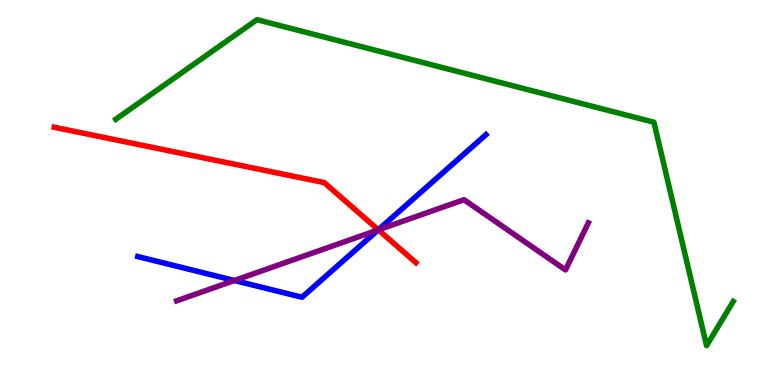[{'lines': ['blue', 'red'], 'intersections': [{'x': 4.88, 'y': 4.03}]}, {'lines': ['green', 'red'], 'intersections': []}, {'lines': ['purple', 'red'], 'intersections': [{'x': 4.88, 'y': 4.03}]}, {'lines': ['blue', 'green'], 'intersections': []}, {'lines': ['blue', 'purple'], 'intersections': [{'x': 3.02, 'y': 2.71}, {'x': 4.88, 'y': 4.03}]}, {'lines': ['green', 'purple'], 'intersections': []}]